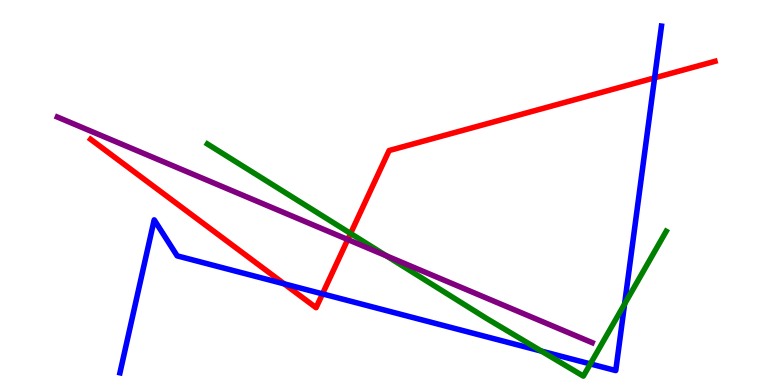[{'lines': ['blue', 'red'], 'intersections': [{'x': 3.67, 'y': 2.63}, {'x': 4.16, 'y': 2.37}, {'x': 8.45, 'y': 7.98}]}, {'lines': ['green', 'red'], 'intersections': [{'x': 4.52, 'y': 3.94}]}, {'lines': ['purple', 'red'], 'intersections': [{'x': 4.49, 'y': 3.78}]}, {'lines': ['blue', 'green'], 'intersections': [{'x': 6.99, 'y': 0.88}, {'x': 7.62, 'y': 0.548}, {'x': 8.06, 'y': 2.1}]}, {'lines': ['blue', 'purple'], 'intersections': []}, {'lines': ['green', 'purple'], 'intersections': [{'x': 4.99, 'y': 3.36}]}]